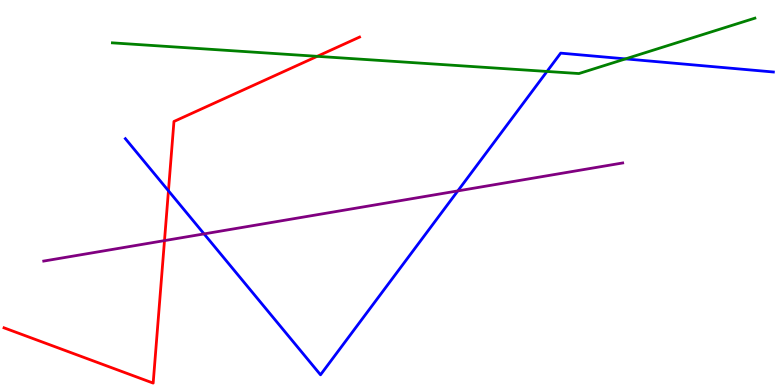[{'lines': ['blue', 'red'], 'intersections': [{'x': 2.17, 'y': 5.04}]}, {'lines': ['green', 'red'], 'intersections': [{'x': 4.09, 'y': 8.54}]}, {'lines': ['purple', 'red'], 'intersections': [{'x': 2.12, 'y': 3.75}]}, {'lines': ['blue', 'green'], 'intersections': [{'x': 7.06, 'y': 8.14}, {'x': 8.07, 'y': 8.47}]}, {'lines': ['blue', 'purple'], 'intersections': [{'x': 2.63, 'y': 3.92}, {'x': 5.91, 'y': 5.04}]}, {'lines': ['green', 'purple'], 'intersections': []}]